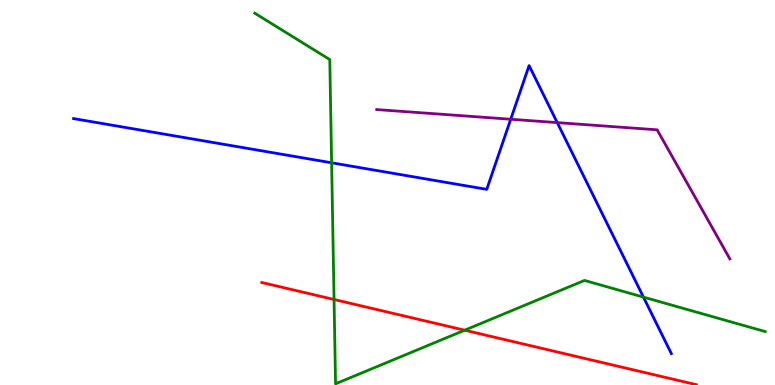[{'lines': ['blue', 'red'], 'intersections': []}, {'lines': ['green', 'red'], 'intersections': [{'x': 4.31, 'y': 2.22}, {'x': 6.0, 'y': 1.42}]}, {'lines': ['purple', 'red'], 'intersections': []}, {'lines': ['blue', 'green'], 'intersections': [{'x': 4.28, 'y': 5.77}, {'x': 8.3, 'y': 2.28}]}, {'lines': ['blue', 'purple'], 'intersections': [{'x': 6.59, 'y': 6.9}, {'x': 7.19, 'y': 6.82}]}, {'lines': ['green', 'purple'], 'intersections': []}]